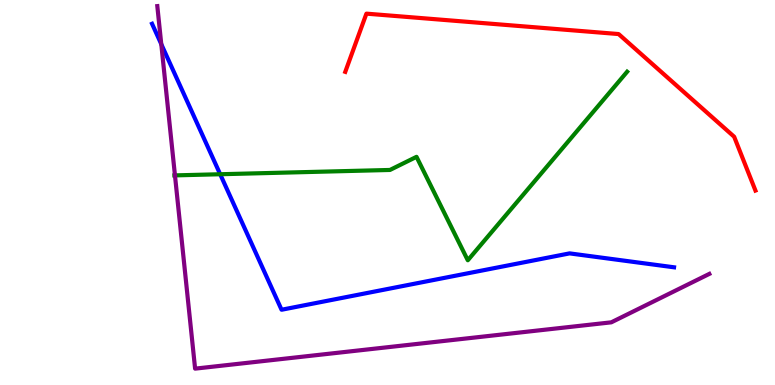[{'lines': ['blue', 'red'], 'intersections': []}, {'lines': ['green', 'red'], 'intersections': []}, {'lines': ['purple', 'red'], 'intersections': []}, {'lines': ['blue', 'green'], 'intersections': [{'x': 2.84, 'y': 5.47}]}, {'lines': ['blue', 'purple'], 'intersections': [{'x': 2.08, 'y': 8.85}]}, {'lines': ['green', 'purple'], 'intersections': [{'x': 2.26, 'y': 5.44}]}]